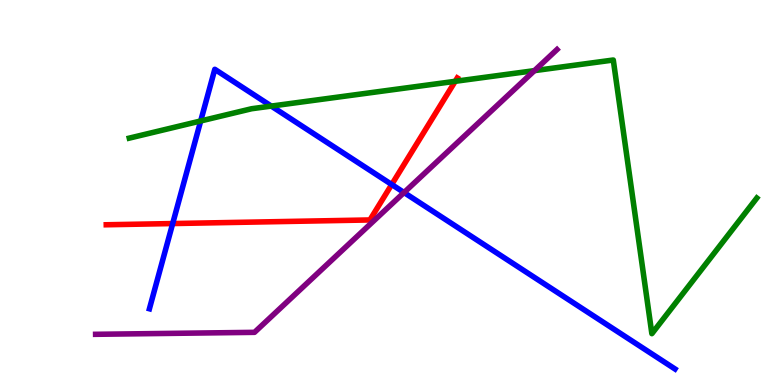[{'lines': ['blue', 'red'], 'intersections': [{'x': 2.23, 'y': 4.19}, {'x': 5.05, 'y': 5.21}]}, {'lines': ['green', 'red'], 'intersections': [{'x': 5.87, 'y': 7.89}]}, {'lines': ['purple', 'red'], 'intersections': []}, {'lines': ['blue', 'green'], 'intersections': [{'x': 2.59, 'y': 6.86}, {'x': 3.5, 'y': 7.24}]}, {'lines': ['blue', 'purple'], 'intersections': [{'x': 5.21, 'y': 5.0}]}, {'lines': ['green', 'purple'], 'intersections': [{'x': 6.9, 'y': 8.17}]}]